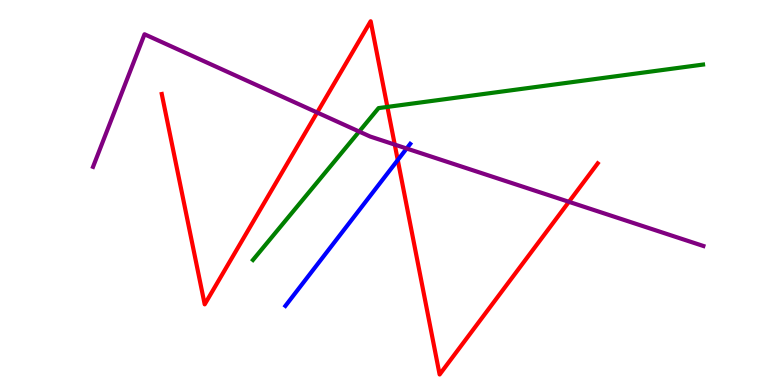[{'lines': ['blue', 'red'], 'intersections': [{'x': 5.13, 'y': 5.84}]}, {'lines': ['green', 'red'], 'intersections': [{'x': 5.0, 'y': 7.22}]}, {'lines': ['purple', 'red'], 'intersections': [{'x': 4.09, 'y': 7.08}, {'x': 5.09, 'y': 6.24}, {'x': 7.34, 'y': 4.76}]}, {'lines': ['blue', 'green'], 'intersections': []}, {'lines': ['blue', 'purple'], 'intersections': [{'x': 5.25, 'y': 6.14}]}, {'lines': ['green', 'purple'], 'intersections': [{'x': 4.63, 'y': 6.58}]}]